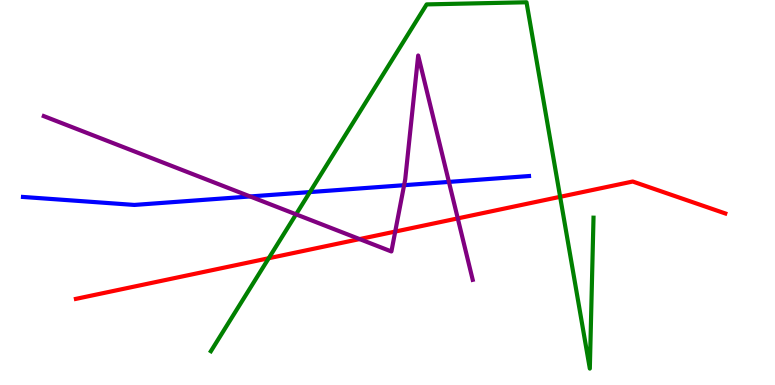[{'lines': ['blue', 'red'], 'intersections': []}, {'lines': ['green', 'red'], 'intersections': [{'x': 3.47, 'y': 3.29}, {'x': 7.23, 'y': 4.89}]}, {'lines': ['purple', 'red'], 'intersections': [{'x': 4.64, 'y': 3.79}, {'x': 5.1, 'y': 3.99}, {'x': 5.91, 'y': 4.33}]}, {'lines': ['blue', 'green'], 'intersections': [{'x': 4.0, 'y': 5.01}]}, {'lines': ['blue', 'purple'], 'intersections': [{'x': 3.23, 'y': 4.9}, {'x': 5.21, 'y': 5.19}, {'x': 5.79, 'y': 5.28}]}, {'lines': ['green', 'purple'], 'intersections': [{'x': 3.82, 'y': 4.43}]}]